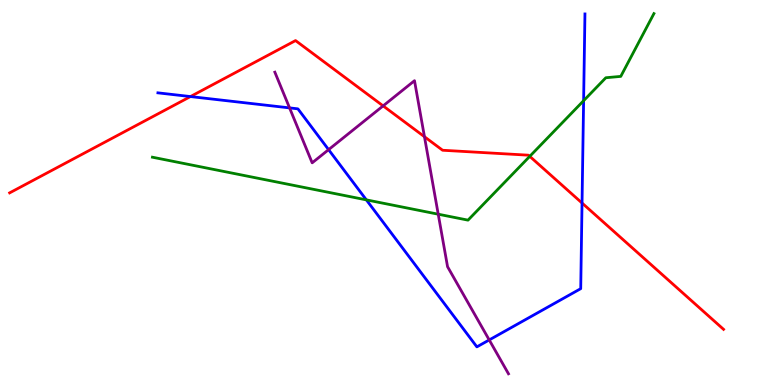[{'lines': ['blue', 'red'], 'intersections': [{'x': 2.46, 'y': 7.49}, {'x': 7.51, 'y': 4.73}]}, {'lines': ['green', 'red'], 'intersections': [{'x': 6.84, 'y': 5.94}]}, {'lines': ['purple', 'red'], 'intersections': [{'x': 4.94, 'y': 7.25}, {'x': 5.48, 'y': 6.45}]}, {'lines': ['blue', 'green'], 'intersections': [{'x': 4.73, 'y': 4.81}, {'x': 7.53, 'y': 7.38}]}, {'lines': ['blue', 'purple'], 'intersections': [{'x': 3.74, 'y': 7.2}, {'x': 4.24, 'y': 6.11}, {'x': 6.31, 'y': 1.17}]}, {'lines': ['green', 'purple'], 'intersections': [{'x': 5.65, 'y': 4.44}]}]